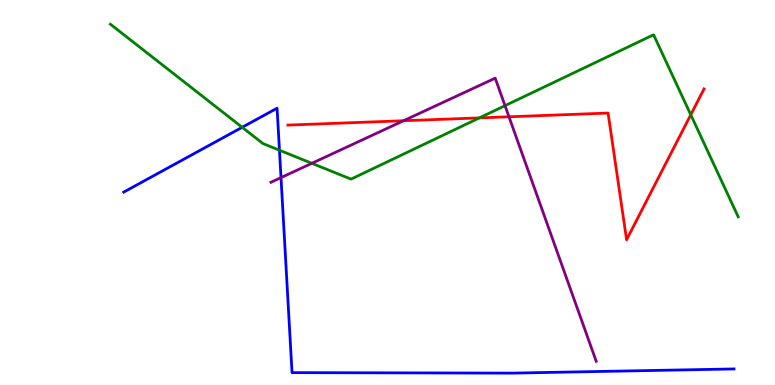[{'lines': ['blue', 'red'], 'intersections': []}, {'lines': ['green', 'red'], 'intersections': [{'x': 6.19, 'y': 6.94}, {'x': 8.91, 'y': 7.02}]}, {'lines': ['purple', 'red'], 'intersections': [{'x': 5.21, 'y': 6.86}, {'x': 6.57, 'y': 6.97}]}, {'lines': ['blue', 'green'], 'intersections': [{'x': 3.12, 'y': 6.69}, {'x': 3.61, 'y': 6.1}]}, {'lines': ['blue', 'purple'], 'intersections': [{'x': 3.63, 'y': 5.39}]}, {'lines': ['green', 'purple'], 'intersections': [{'x': 4.02, 'y': 5.76}, {'x': 6.52, 'y': 7.26}]}]